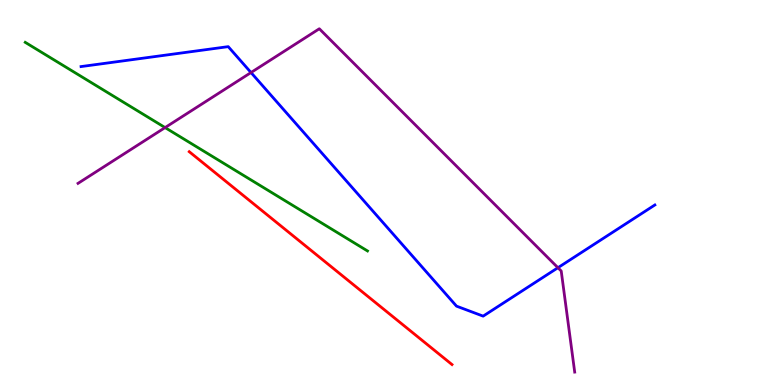[{'lines': ['blue', 'red'], 'intersections': []}, {'lines': ['green', 'red'], 'intersections': []}, {'lines': ['purple', 'red'], 'intersections': []}, {'lines': ['blue', 'green'], 'intersections': []}, {'lines': ['blue', 'purple'], 'intersections': [{'x': 3.24, 'y': 8.12}, {'x': 7.2, 'y': 3.05}]}, {'lines': ['green', 'purple'], 'intersections': [{'x': 2.13, 'y': 6.69}]}]